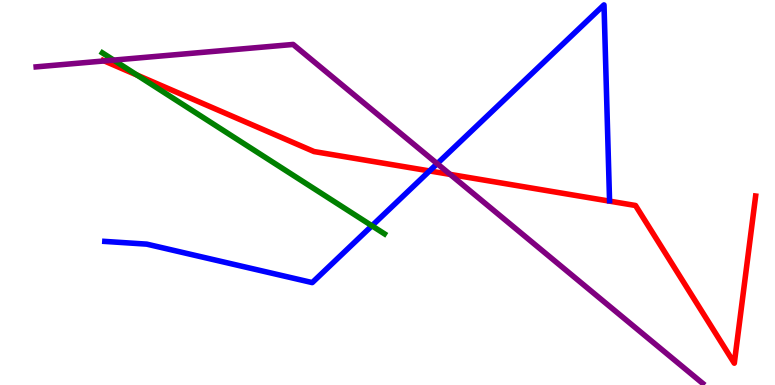[{'lines': ['blue', 'red'], 'intersections': [{'x': 5.54, 'y': 5.56}]}, {'lines': ['green', 'red'], 'intersections': [{'x': 1.77, 'y': 8.05}]}, {'lines': ['purple', 'red'], 'intersections': [{'x': 1.35, 'y': 8.42}, {'x': 5.81, 'y': 5.47}]}, {'lines': ['blue', 'green'], 'intersections': [{'x': 4.8, 'y': 4.14}]}, {'lines': ['blue', 'purple'], 'intersections': [{'x': 5.64, 'y': 5.75}]}, {'lines': ['green', 'purple'], 'intersections': [{'x': 1.47, 'y': 8.44}]}]